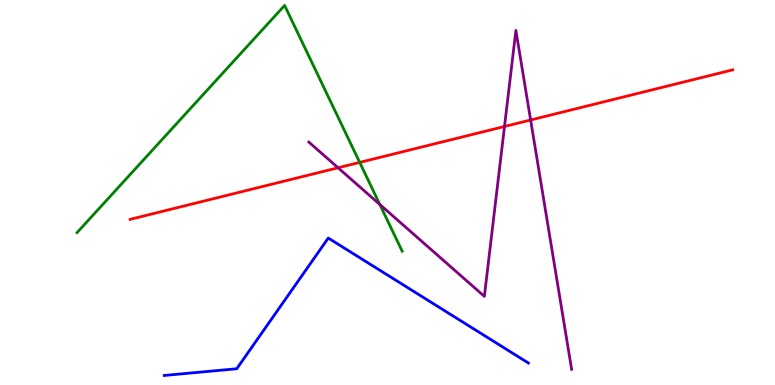[{'lines': ['blue', 'red'], 'intersections': []}, {'lines': ['green', 'red'], 'intersections': [{'x': 4.64, 'y': 5.78}]}, {'lines': ['purple', 'red'], 'intersections': [{'x': 4.36, 'y': 5.64}, {'x': 6.51, 'y': 6.71}, {'x': 6.85, 'y': 6.88}]}, {'lines': ['blue', 'green'], 'intersections': []}, {'lines': ['blue', 'purple'], 'intersections': []}, {'lines': ['green', 'purple'], 'intersections': [{'x': 4.9, 'y': 4.69}]}]